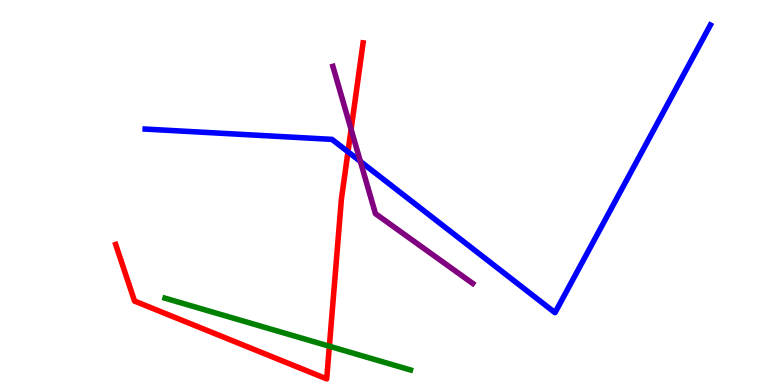[{'lines': ['blue', 'red'], 'intersections': [{'x': 4.49, 'y': 6.06}]}, {'lines': ['green', 'red'], 'intersections': [{'x': 4.25, 'y': 1.01}]}, {'lines': ['purple', 'red'], 'intersections': [{'x': 4.53, 'y': 6.64}]}, {'lines': ['blue', 'green'], 'intersections': []}, {'lines': ['blue', 'purple'], 'intersections': [{'x': 4.65, 'y': 5.81}]}, {'lines': ['green', 'purple'], 'intersections': []}]